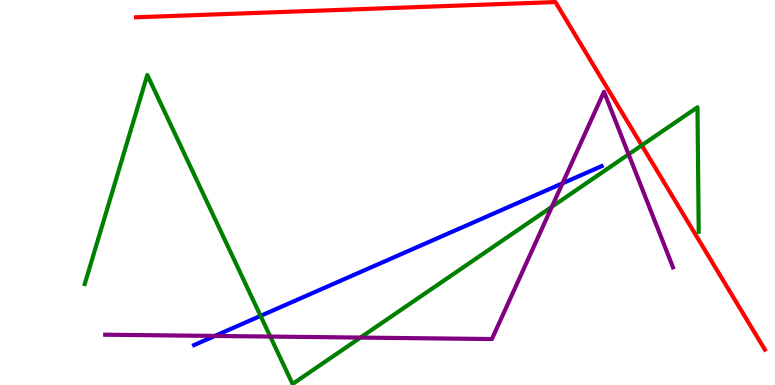[{'lines': ['blue', 'red'], 'intersections': []}, {'lines': ['green', 'red'], 'intersections': [{'x': 8.28, 'y': 6.22}]}, {'lines': ['purple', 'red'], 'intersections': []}, {'lines': ['blue', 'green'], 'intersections': [{'x': 3.36, 'y': 1.8}]}, {'lines': ['blue', 'purple'], 'intersections': [{'x': 2.77, 'y': 1.27}, {'x': 7.26, 'y': 5.24}]}, {'lines': ['green', 'purple'], 'intersections': [{'x': 3.49, 'y': 1.26}, {'x': 4.65, 'y': 1.23}, {'x': 7.12, 'y': 4.63}, {'x': 8.11, 'y': 5.99}]}]